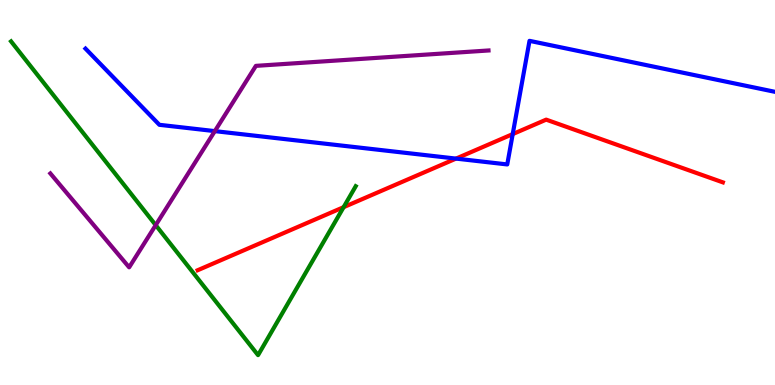[{'lines': ['blue', 'red'], 'intersections': [{'x': 5.88, 'y': 5.88}, {'x': 6.62, 'y': 6.52}]}, {'lines': ['green', 'red'], 'intersections': [{'x': 4.43, 'y': 4.62}]}, {'lines': ['purple', 'red'], 'intersections': []}, {'lines': ['blue', 'green'], 'intersections': []}, {'lines': ['blue', 'purple'], 'intersections': [{'x': 2.77, 'y': 6.59}]}, {'lines': ['green', 'purple'], 'intersections': [{'x': 2.01, 'y': 4.15}]}]